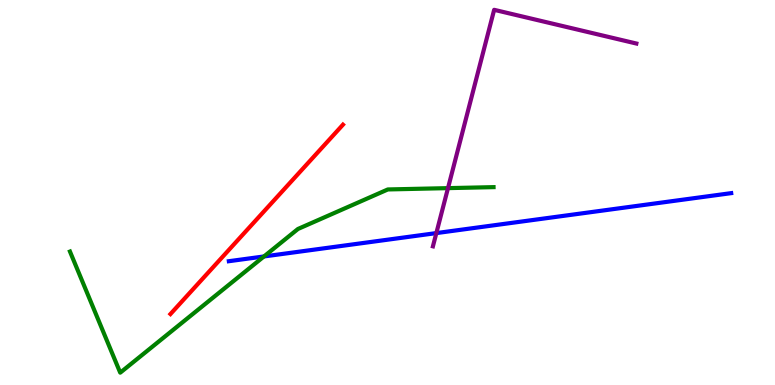[{'lines': ['blue', 'red'], 'intersections': []}, {'lines': ['green', 'red'], 'intersections': []}, {'lines': ['purple', 'red'], 'intersections': []}, {'lines': ['blue', 'green'], 'intersections': [{'x': 3.41, 'y': 3.34}]}, {'lines': ['blue', 'purple'], 'intersections': [{'x': 5.63, 'y': 3.95}]}, {'lines': ['green', 'purple'], 'intersections': [{'x': 5.78, 'y': 5.11}]}]